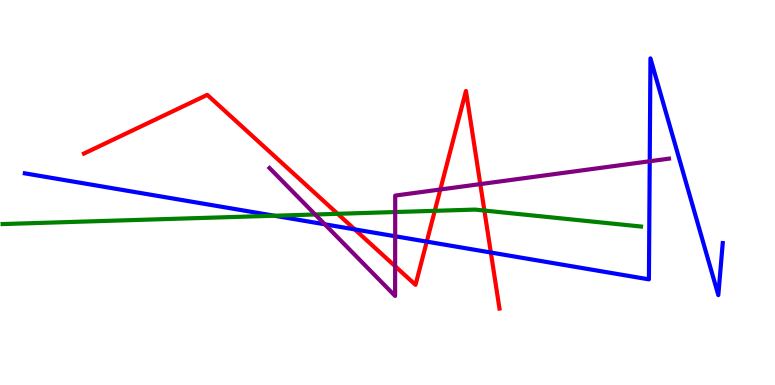[{'lines': ['blue', 'red'], 'intersections': [{'x': 4.58, 'y': 4.04}, {'x': 5.51, 'y': 3.72}, {'x': 6.33, 'y': 3.44}]}, {'lines': ['green', 'red'], 'intersections': [{'x': 4.36, 'y': 4.45}, {'x': 5.61, 'y': 4.52}, {'x': 6.25, 'y': 4.53}]}, {'lines': ['purple', 'red'], 'intersections': [{'x': 5.1, 'y': 3.08}, {'x': 5.68, 'y': 5.08}, {'x': 6.2, 'y': 5.22}]}, {'lines': ['blue', 'green'], 'intersections': [{'x': 3.54, 'y': 4.4}]}, {'lines': ['blue', 'purple'], 'intersections': [{'x': 4.19, 'y': 4.17}, {'x': 5.1, 'y': 3.86}, {'x': 8.38, 'y': 5.81}]}, {'lines': ['green', 'purple'], 'intersections': [{'x': 4.07, 'y': 4.43}, {'x': 5.1, 'y': 4.49}]}]